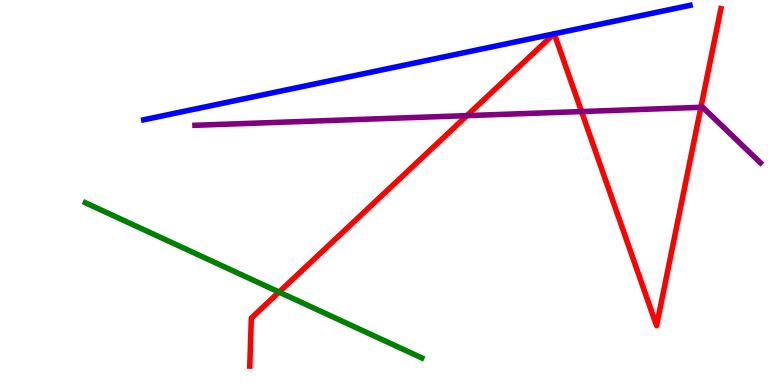[{'lines': ['blue', 'red'], 'intersections': [{'x': 7.15, 'y': 9.12}, {'x': 7.15, 'y': 9.12}]}, {'lines': ['green', 'red'], 'intersections': [{'x': 3.6, 'y': 2.41}]}, {'lines': ['purple', 'red'], 'intersections': [{'x': 6.02, 'y': 7.0}, {'x': 7.5, 'y': 7.1}, {'x': 9.04, 'y': 7.21}]}, {'lines': ['blue', 'green'], 'intersections': []}, {'lines': ['blue', 'purple'], 'intersections': []}, {'lines': ['green', 'purple'], 'intersections': []}]